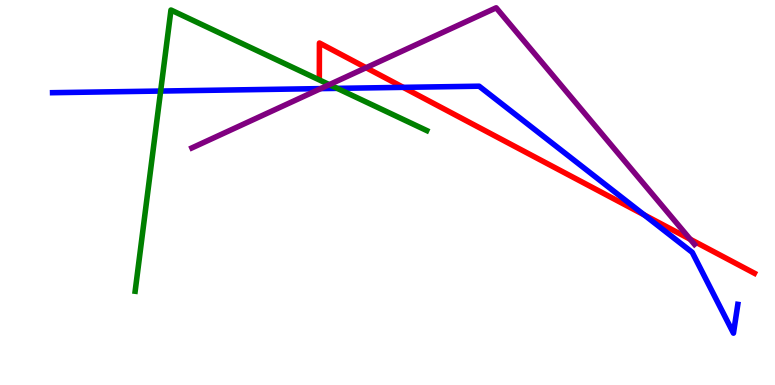[{'lines': ['blue', 'red'], 'intersections': [{'x': 5.2, 'y': 7.73}, {'x': 8.31, 'y': 4.42}]}, {'lines': ['green', 'red'], 'intersections': []}, {'lines': ['purple', 'red'], 'intersections': [{'x': 4.72, 'y': 8.24}, {'x': 8.91, 'y': 3.79}]}, {'lines': ['blue', 'green'], 'intersections': [{'x': 2.07, 'y': 7.64}, {'x': 4.35, 'y': 7.7}]}, {'lines': ['blue', 'purple'], 'intersections': [{'x': 4.14, 'y': 7.7}]}, {'lines': ['green', 'purple'], 'intersections': [{'x': 4.25, 'y': 7.8}]}]